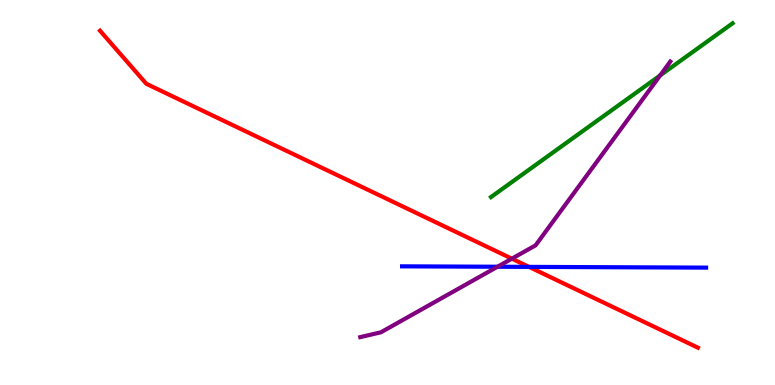[{'lines': ['blue', 'red'], 'intersections': [{'x': 6.83, 'y': 3.07}]}, {'lines': ['green', 'red'], 'intersections': []}, {'lines': ['purple', 'red'], 'intersections': [{'x': 6.6, 'y': 3.28}]}, {'lines': ['blue', 'green'], 'intersections': []}, {'lines': ['blue', 'purple'], 'intersections': [{'x': 6.42, 'y': 3.07}]}, {'lines': ['green', 'purple'], 'intersections': [{'x': 8.52, 'y': 8.04}]}]